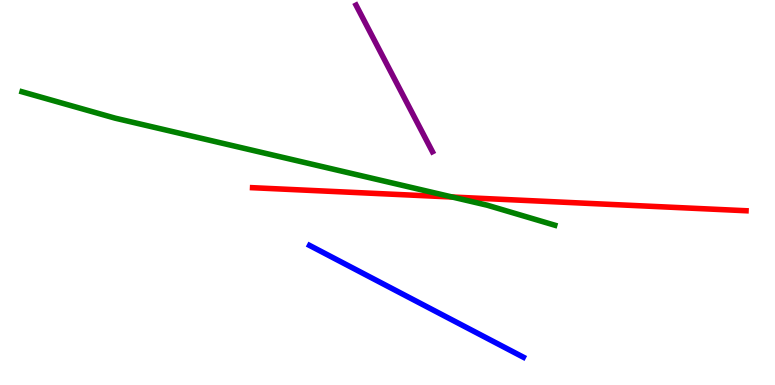[{'lines': ['blue', 'red'], 'intersections': []}, {'lines': ['green', 'red'], 'intersections': [{'x': 5.84, 'y': 4.88}]}, {'lines': ['purple', 'red'], 'intersections': []}, {'lines': ['blue', 'green'], 'intersections': []}, {'lines': ['blue', 'purple'], 'intersections': []}, {'lines': ['green', 'purple'], 'intersections': []}]